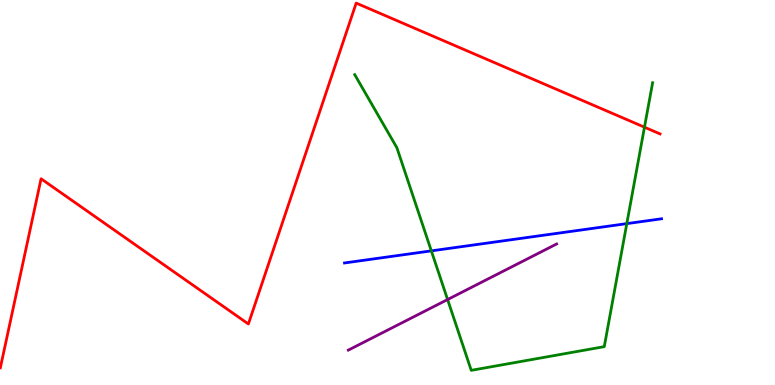[{'lines': ['blue', 'red'], 'intersections': []}, {'lines': ['green', 'red'], 'intersections': [{'x': 8.32, 'y': 6.7}]}, {'lines': ['purple', 'red'], 'intersections': []}, {'lines': ['blue', 'green'], 'intersections': [{'x': 5.57, 'y': 3.48}, {'x': 8.09, 'y': 4.19}]}, {'lines': ['blue', 'purple'], 'intersections': []}, {'lines': ['green', 'purple'], 'intersections': [{'x': 5.78, 'y': 2.22}]}]